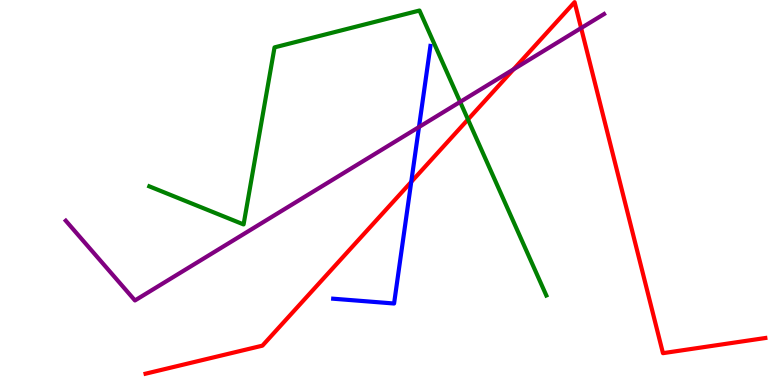[{'lines': ['blue', 'red'], 'intersections': [{'x': 5.31, 'y': 5.28}]}, {'lines': ['green', 'red'], 'intersections': [{'x': 6.04, 'y': 6.9}]}, {'lines': ['purple', 'red'], 'intersections': [{'x': 6.63, 'y': 8.2}, {'x': 7.5, 'y': 9.27}]}, {'lines': ['blue', 'green'], 'intersections': []}, {'lines': ['blue', 'purple'], 'intersections': [{'x': 5.41, 'y': 6.7}]}, {'lines': ['green', 'purple'], 'intersections': [{'x': 5.94, 'y': 7.35}]}]